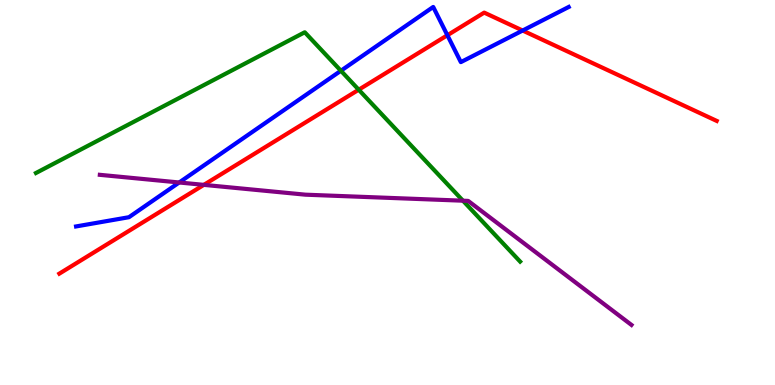[{'lines': ['blue', 'red'], 'intersections': [{'x': 5.77, 'y': 9.08}, {'x': 6.74, 'y': 9.21}]}, {'lines': ['green', 'red'], 'intersections': [{'x': 4.63, 'y': 7.67}]}, {'lines': ['purple', 'red'], 'intersections': [{'x': 2.63, 'y': 5.2}]}, {'lines': ['blue', 'green'], 'intersections': [{'x': 4.4, 'y': 8.16}]}, {'lines': ['blue', 'purple'], 'intersections': [{'x': 2.31, 'y': 5.26}]}, {'lines': ['green', 'purple'], 'intersections': [{'x': 5.97, 'y': 4.79}]}]